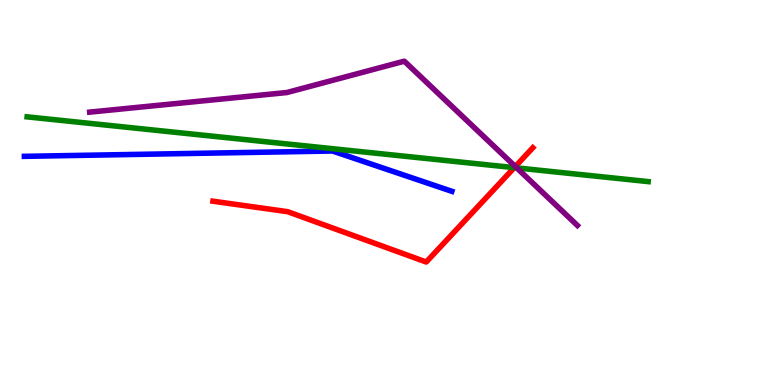[{'lines': ['blue', 'red'], 'intersections': []}, {'lines': ['green', 'red'], 'intersections': [{'x': 6.64, 'y': 5.65}]}, {'lines': ['purple', 'red'], 'intersections': [{'x': 6.65, 'y': 5.67}]}, {'lines': ['blue', 'green'], 'intersections': []}, {'lines': ['blue', 'purple'], 'intersections': []}, {'lines': ['green', 'purple'], 'intersections': [{'x': 6.67, 'y': 5.64}]}]